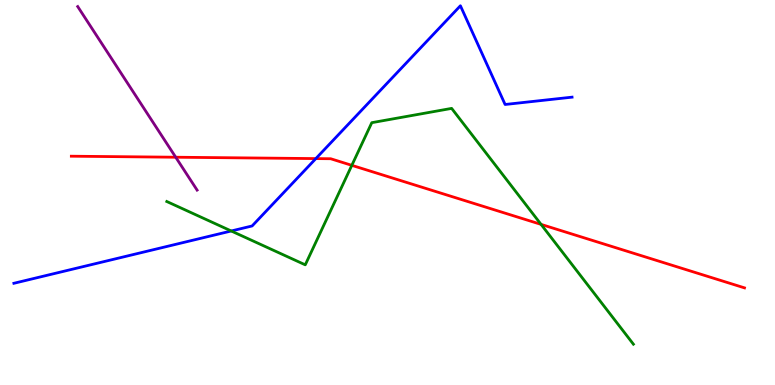[{'lines': ['blue', 'red'], 'intersections': [{'x': 4.08, 'y': 5.88}]}, {'lines': ['green', 'red'], 'intersections': [{'x': 4.54, 'y': 5.71}, {'x': 6.98, 'y': 4.17}]}, {'lines': ['purple', 'red'], 'intersections': [{'x': 2.27, 'y': 5.92}]}, {'lines': ['blue', 'green'], 'intersections': [{'x': 2.98, 'y': 4.0}]}, {'lines': ['blue', 'purple'], 'intersections': []}, {'lines': ['green', 'purple'], 'intersections': []}]